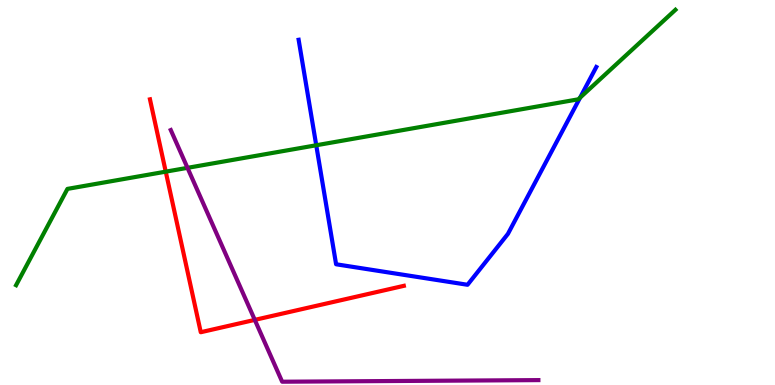[{'lines': ['blue', 'red'], 'intersections': []}, {'lines': ['green', 'red'], 'intersections': [{'x': 2.14, 'y': 5.54}]}, {'lines': ['purple', 'red'], 'intersections': [{'x': 3.29, 'y': 1.69}]}, {'lines': ['blue', 'green'], 'intersections': [{'x': 4.08, 'y': 6.23}, {'x': 7.48, 'y': 7.46}]}, {'lines': ['blue', 'purple'], 'intersections': []}, {'lines': ['green', 'purple'], 'intersections': [{'x': 2.42, 'y': 5.64}]}]